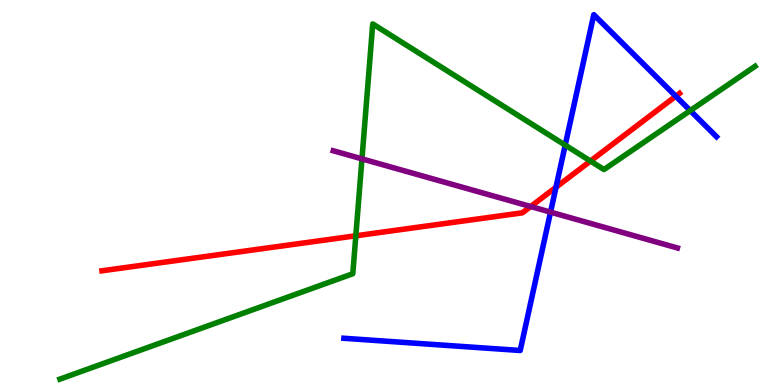[{'lines': ['blue', 'red'], 'intersections': [{'x': 7.17, 'y': 5.14}, {'x': 8.72, 'y': 7.5}]}, {'lines': ['green', 'red'], 'intersections': [{'x': 4.59, 'y': 3.88}, {'x': 7.62, 'y': 5.82}]}, {'lines': ['purple', 'red'], 'intersections': [{'x': 6.85, 'y': 4.64}]}, {'lines': ['blue', 'green'], 'intersections': [{'x': 7.29, 'y': 6.23}, {'x': 8.91, 'y': 7.13}]}, {'lines': ['blue', 'purple'], 'intersections': [{'x': 7.1, 'y': 4.49}]}, {'lines': ['green', 'purple'], 'intersections': [{'x': 4.67, 'y': 5.87}]}]